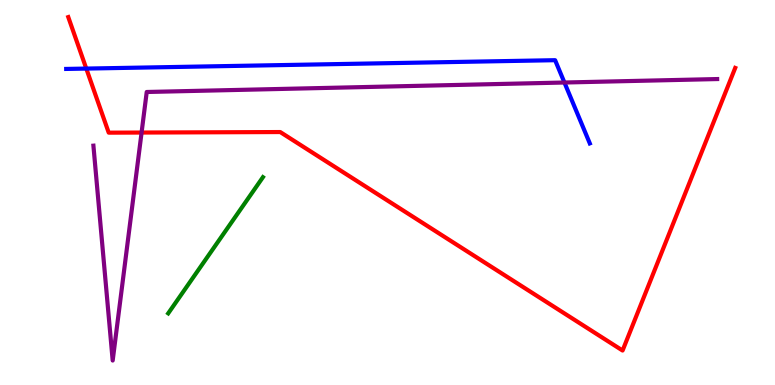[{'lines': ['blue', 'red'], 'intersections': [{'x': 1.11, 'y': 8.22}]}, {'lines': ['green', 'red'], 'intersections': []}, {'lines': ['purple', 'red'], 'intersections': [{'x': 1.83, 'y': 6.56}]}, {'lines': ['blue', 'green'], 'intersections': []}, {'lines': ['blue', 'purple'], 'intersections': [{'x': 7.28, 'y': 7.86}]}, {'lines': ['green', 'purple'], 'intersections': []}]